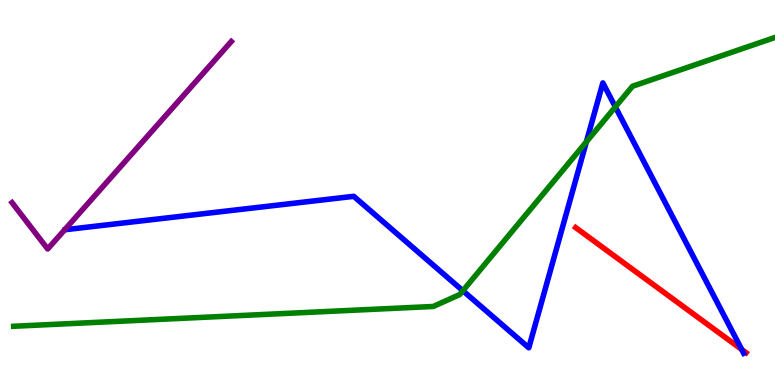[{'lines': ['blue', 'red'], 'intersections': [{'x': 9.57, 'y': 0.924}]}, {'lines': ['green', 'red'], 'intersections': []}, {'lines': ['purple', 'red'], 'intersections': []}, {'lines': ['blue', 'green'], 'intersections': [{'x': 5.97, 'y': 2.45}, {'x': 7.57, 'y': 6.32}, {'x': 7.94, 'y': 7.22}]}, {'lines': ['blue', 'purple'], 'intersections': []}, {'lines': ['green', 'purple'], 'intersections': []}]